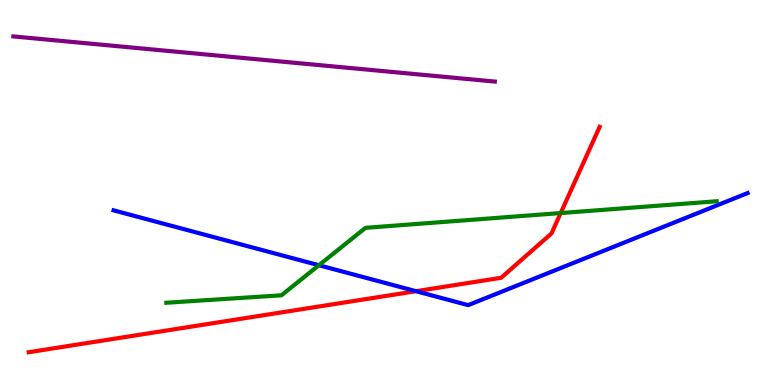[{'lines': ['blue', 'red'], 'intersections': [{'x': 5.37, 'y': 2.44}]}, {'lines': ['green', 'red'], 'intersections': [{'x': 7.23, 'y': 4.47}]}, {'lines': ['purple', 'red'], 'intersections': []}, {'lines': ['blue', 'green'], 'intersections': [{'x': 4.11, 'y': 3.11}]}, {'lines': ['blue', 'purple'], 'intersections': []}, {'lines': ['green', 'purple'], 'intersections': []}]